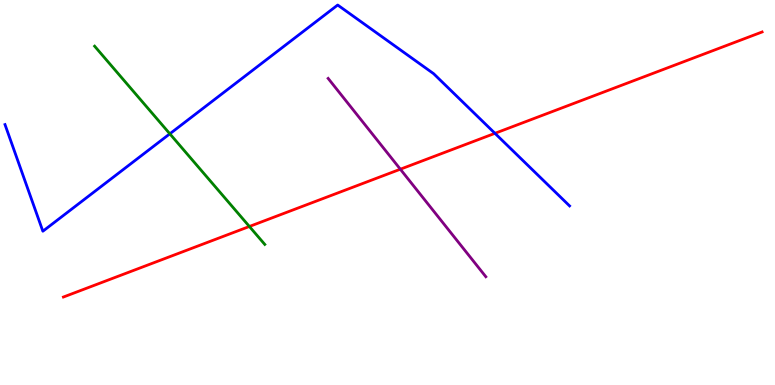[{'lines': ['blue', 'red'], 'intersections': [{'x': 6.39, 'y': 6.54}]}, {'lines': ['green', 'red'], 'intersections': [{'x': 3.22, 'y': 4.12}]}, {'lines': ['purple', 'red'], 'intersections': [{'x': 5.17, 'y': 5.6}]}, {'lines': ['blue', 'green'], 'intersections': [{'x': 2.19, 'y': 6.52}]}, {'lines': ['blue', 'purple'], 'intersections': []}, {'lines': ['green', 'purple'], 'intersections': []}]